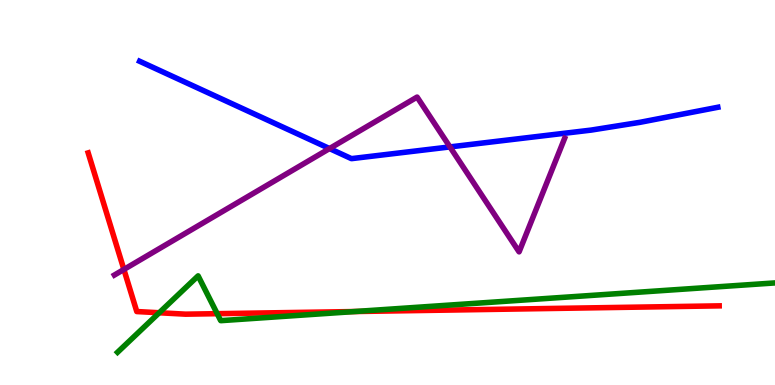[{'lines': ['blue', 'red'], 'intersections': []}, {'lines': ['green', 'red'], 'intersections': [{'x': 2.05, 'y': 1.88}, {'x': 2.8, 'y': 1.85}, {'x': 4.58, 'y': 1.91}]}, {'lines': ['purple', 'red'], 'intersections': [{'x': 1.6, 'y': 3.0}]}, {'lines': ['blue', 'green'], 'intersections': []}, {'lines': ['blue', 'purple'], 'intersections': [{'x': 4.25, 'y': 6.14}, {'x': 5.81, 'y': 6.18}]}, {'lines': ['green', 'purple'], 'intersections': []}]